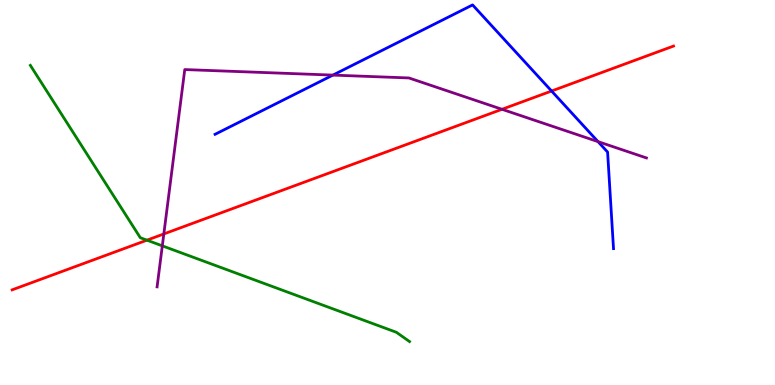[{'lines': ['blue', 'red'], 'intersections': [{'x': 7.12, 'y': 7.64}]}, {'lines': ['green', 'red'], 'intersections': [{'x': 1.9, 'y': 3.76}]}, {'lines': ['purple', 'red'], 'intersections': [{'x': 2.11, 'y': 3.92}, {'x': 6.48, 'y': 7.16}]}, {'lines': ['blue', 'green'], 'intersections': []}, {'lines': ['blue', 'purple'], 'intersections': [{'x': 4.3, 'y': 8.05}, {'x': 7.72, 'y': 6.32}]}, {'lines': ['green', 'purple'], 'intersections': [{'x': 2.09, 'y': 3.61}]}]